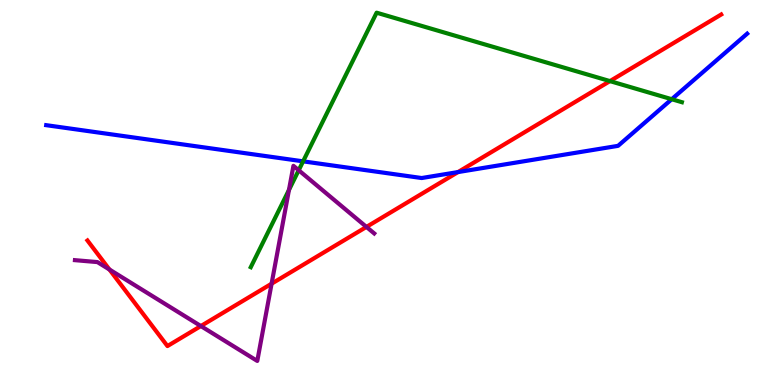[{'lines': ['blue', 'red'], 'intersections': [{'x': 5.91, 'y': 5.53}]}, {'lines': ['green', 'red'], 'intersections': [{'x': 7.87, 'y': 7.89}]}, {'lines': ['purple', 'red'], 'intersections': [{'x': 1.41, 'y': 3.0}, {'x': 2.59, 'y': 1.53}, {'x': 3.5, 'y': 2.63}, {'x': 4.73, 'y': 4.11}]}, {'lines': ['blue', 'green'], 'intersections': [{'x': 3.91, 'y': 5.81}, {'x': 8.67, 'y': 7.42}]}, {'lines': ['blue', 'purple'], 'intersections': []}, {'lines': ['green', 'purple'], 'intersections': [{'x': 3.73, 'y': 5.07}, {'x': 3.85, 'y': 5.58}]}]